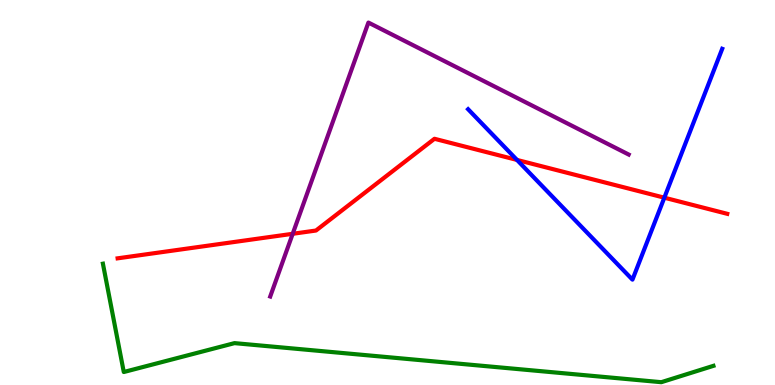[{'lines': ['blue', 'red'], 'intersections': [{'x': 6.67, 'y': 5.85}, {'x': 8.57, 'y': 4.87}]}, {'lines': ['green', 'red'], 'intersections': []}, {'lines': ['purple', 'red'], 'intersections': [{'x': 3.78, 'y': 3.93}]}, {'lines': ['blue', 'green'], 'intersections': []}, {'lines': ['blue', 'purple'], 'intersections': []}, {'lines': ['green', 'purple'], 'intersections': []}]